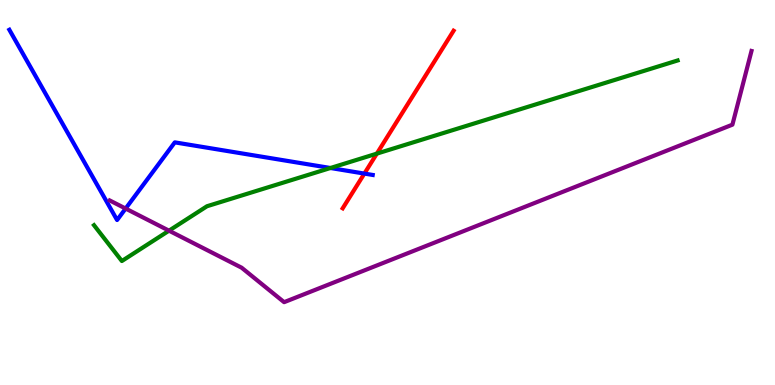[{'lines': ['blue', 'red'], 'intersections': [{'x': 4.7, 'y': 5.49}]}, {'lines': ['green', 'red'], 'intersections': [{'x': 4.86, 'y': 6.01}]}, {'lines': ['purple', 'red'], 'intersections': []}, {'lines': ['blue', 'green'], 'intersections': [{'x': 4.26, 'y': 5.64}]}, {'lines': ['blue', 'purple'], 'intersections': [{'x': 1.62, 'y': 4.58}]}, {'lines': ['green', 'purple'], 'intersections': [{'x': 2.18, 'y': 4.01}]}]